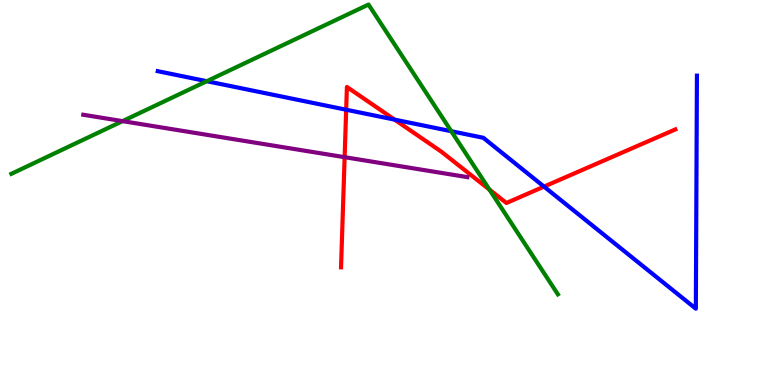[{'lines': ['blue', 'red'], 'intersections': [{'x': 4.47, 'y': 7.15}, {'x': 5.09, 'y': 6.89}, {'x': 7.02, 'y': 5.15}]}, {'lines': ['green', 'red'], 'intersections': [{'x': 6.32, 'y': 5.08}]}, {'lines': ['purple', 'red'], 'intersections': [{'x': 4.45, 'y': 5.92}]}, {'lines': ['blue', 'green'], 'intersections': [{'x': 2.67, 'y': 7.89}, {'x': 5.82, 'y': 6.59}]}, {'lines': ['blue', 'purple'], 'intersections': []}, {'lines': ['green', 'purple'], 'intersections': [{'x': 1.58, 'y': 6.85}]}]